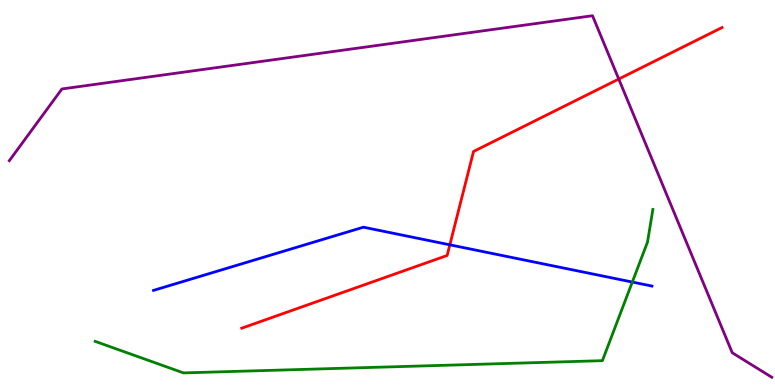[{'lines': ['blue', 'red'], 'intersections': [{'x': 5.8, 'y': 3.64}]}, {'lines': ['green', 'red'], 'intersections': []}, {'lines': ['purple', 'red'], 'intersections': [{'x': 7.98, 'y': 7.95}]}, {'lines': ['blue', 'green'], 'intersections': [{'x': 8.16, 'y': 2.67}]}, {'lines': ['blue', 'purple'], 'intersections': []}, {'lines': ['green', 'purple'], 'intersections': []}]